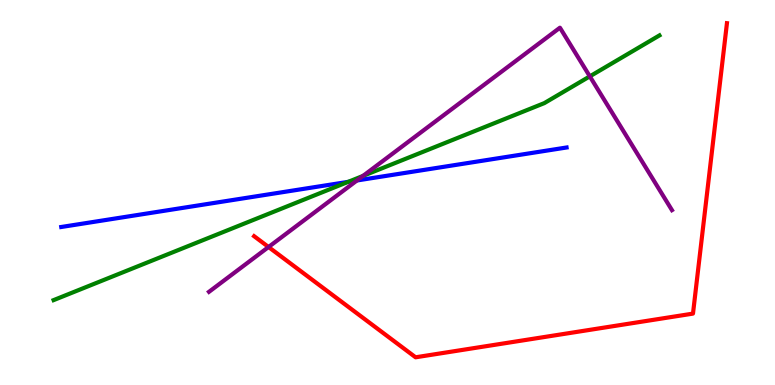[{'lines': ['blue', 'red'], 'intersections': []}, {'lines': ['green', 'red'], 'intersections': []}, {'lines': ['purple', 'red'], 'intersections': [{'x': 3.47, 'y': 3.58}]}, {'lines': ['blue', 'green'], 'intersections': [{'x': 4.49, 'y': 5.28}]}, {'lines': ['blue', 'purple'], 'intersections': [{'x': 4.61, 'y': 5.31}]}, {'lines': ['green', 'purple'], 'intersections': [{'x': 4.68, 'y': 5.43}, {'x': 7.61, 'y': 8.02}]}]